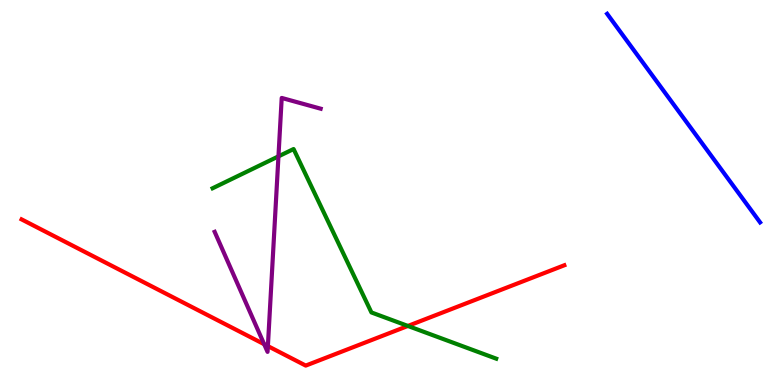[{'lines': ['blue', 'red'], 'intersections': []}, {'lines': ['green', 'red'], 'intersections': [{'x': 5.26, 'y': 1.53}]}, {'lines': ['purple', 'red'], 'intersections': [{'x': 3.41, 'y': 1.06}, {'x': 3.46, 'y': 1.01}]}, {'lines': ['blue', 'green'], 'intersections': []}, {'lines': ['blue', 'purple'], 'intersections': []}, {'lines': ['green', 'purple'], 'intersections': [{'x': 3.59, 'y': 5.94}]}]